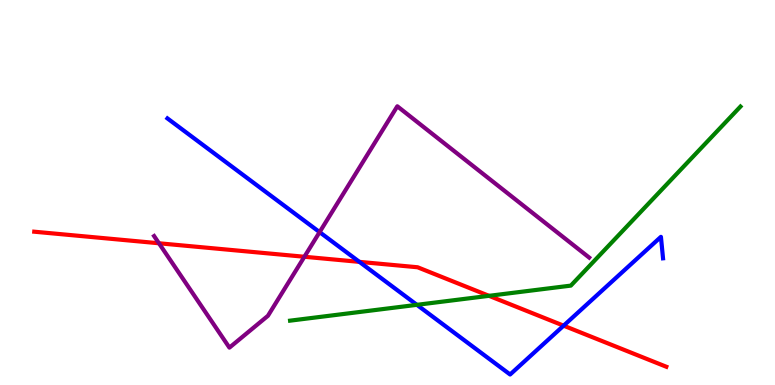[{'lines': ['blue', 'red'], 'intersections': [{'x': 4.64, 'y': 3.2}, {'x': 7.27, 'y': 1.54}]}, {'lines': ['green', 'red'], 'intersections': [{'x': 6.31, 'y': 2.32}]}, {'lines': ['purple', 'red'], 'intersections': [{'x': 2.05, 'y': 3.68}, {'x': 3.93, 'y': 3.33}]}, {'lines': ['blue', 'green'], 'intersections': [{'x': 5.38, 'y': 2.08}]}, {'lines': ['blue', 'purple'], 'intersections': [{'x': 4.12, 'y': 3.97}]}, {'lines': ['green', 'purple'], 'intersections': []}]